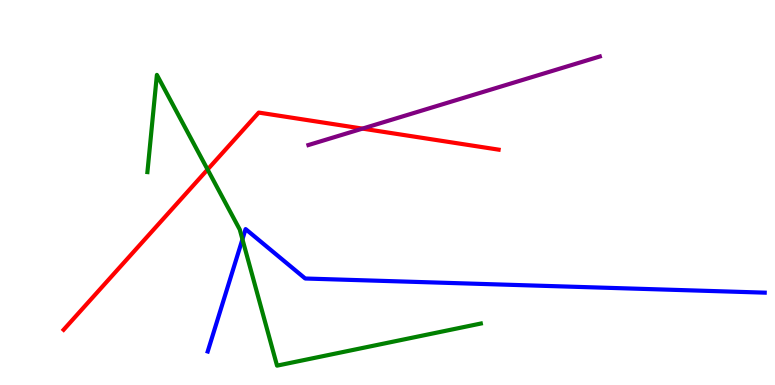[{'lines': ['blue', 'red'], 'intersections': []}, {'lines': ['green', 'red'], 'intersections': [{'x': 2.68, 'y': 5.6}]}, {'lines': ['purple', 'red'], 'intersections': [{'x': 4.68, 'y': 6.66}]}, {'lines': ['blue', 'green'], 'intersections': [{'x': 3.13, 'y': 3.78}]}, {'lines': ['blue', 'purple'], 'intersections': []}, {'lines': ['green', 'purple'], 'intersections': []}]